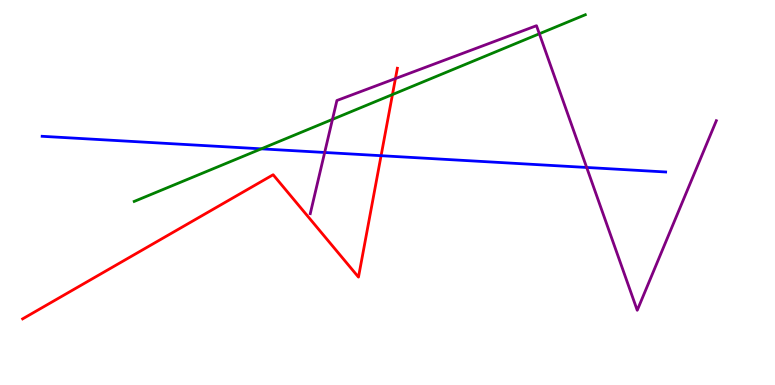[{'lines': ['blue', 'red'], 'intersections': [{'x': 4.92, 'y': 5.96}]}, {'lines': ['green', 'red'], 'intersections': [{'x': 5.06, 'y': 7.54}]}, {'lines': ['purple', 'red'], 'intersections': [{'x': 5.1, 'y': 7.96}]}, {'lines': ['blue', 'green'], 'intersections': [{'x': 3.37, 'y': 6.13}]}, {'lines': ['blue', 'purple'], 'intersections': [{'x': 4.19, 'y': 6.04}, {'x': 7.57, 'y': 5.65}]}, {'lines': ['green', 'purple'], 'intersections': [{'x': 4.29, 'y': 6.9}, {'x': 6.96, 'y': 9.12}]}]